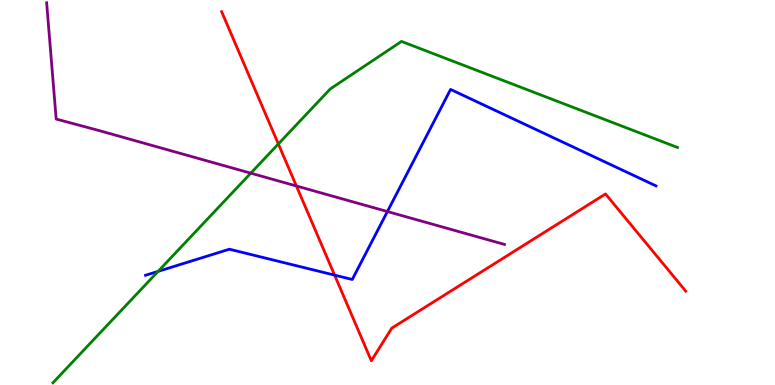[{'lines': ['blue', 'red'], 'intersections': [{'x': 4.32, 'y': 2.85}]}, {'lines': ['green', 'red'], 'intersections': [{'x': 3.59, 'y': 6.26}]}, {'lines': ['purple', 'red'], 'intersections': [{'x': 3.82, 'y': 5.17}]}, {'lines': ['blue', 'green'], 'intersections': [{'x': 2.04, 'y': 2.95}]}, {'lines': ['blue', 'purple'], 'intersections': [{'x': 5.0, 'y': 4.51}]}, {'lines': ['green', 'purple'], 'intersections': [{'x': 3.24, 'y': 5.5}]}]